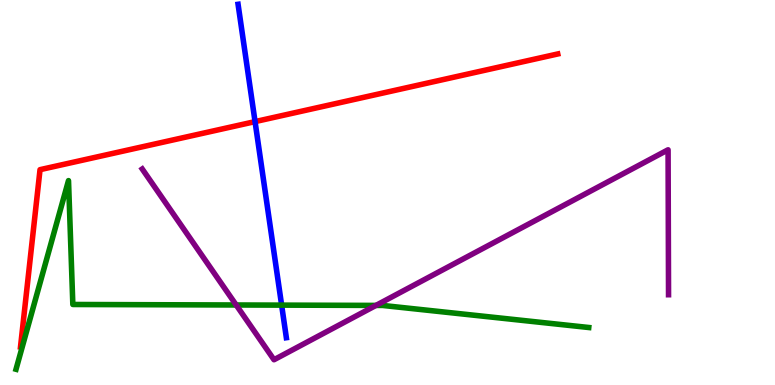[{'lines': ['blue', 'red'], 'intersections': [{'x': 3.29, 'y': 6.84}]}, {'lines': ['green', 'red'], 'intersections': []}, {'lines': ['purple', 'red'], 'intersections': []}, {'lines': ['blue', 'green'], 'intersections': [{'x': 3.63, 'y': 2.07}]}, {'lines': ['blue', 'purple'], 'intersections': []}, {'lines': ['green', 'purple'], 'intersections': [{'x': 3.05, 'y': 2.08}, {'x': 4.85, 'y': 2.07}]}]